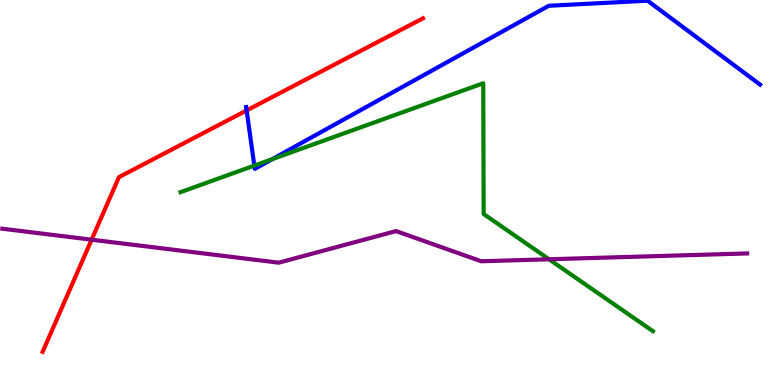[{'lines': ['blue', 'red'], 'intersections': [{'x': 3.18, 'y': 7.13}]}, {'lines': ['green', 'red'], 'intersections': []}, {'lines': ['purple', 'red'], 'intersections': [{'x': 1.18, 'y': 3.77}]}, {'lines': ['blue', 'green'], 'intersections': [{'x': 3.28, 'y': 5.7}, {'x': 3.51, 'y': 5.87}]}, {'lines': ['blue', 'purple'], 'intersections': []}, {'lines': ['green', 'purple'], 'intersections': [{'x': 7.08, 'y': 3.27}]}]